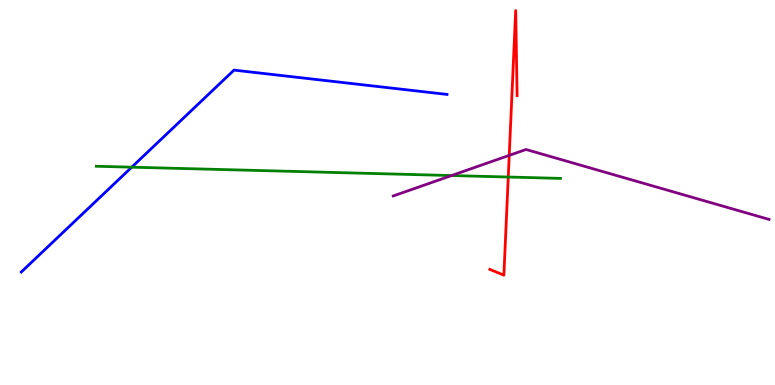[{'lines': ['blue', 'red'], 'intersections': []}, {'lines': ['green', 'red'], 'intersections': [{'x': 6.56, 'y': 5.4}]}, {'lines': ['purple', 'red'], 'intersections': [{'x': 6.57, 'y': 5.96}]}, {'lines': ['blue', 'green'], 'intersections': [{'x': 1.7, 'y': 5.66}]}, {'lines': ['blue', 'purple'], 'intersections': []}, {'lines': ['green', 'purple'], 'intersections': [{'x': 5.83, 'y': 5.44}]}]